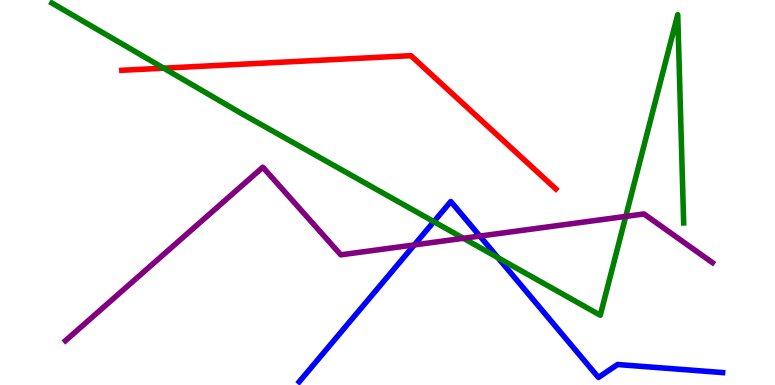[{'lines': ['blue', 'red'], 'intersections': []}, {'lines': ['green', 'red'], 'intersections': [{'x': 2.11, 'y': 8.23}]}, {'lines': ['purple', 'red'], 'intersections': []}, {'lines': ['blue', 'green'], 'intersections': [{'x': 5.6, 'y': 4.24}, {'x': 6.43, 'y': 3.31}]}, {'lines': ['blue', 'purple'], 'intersections': [{'x': 5.35, 'y': 3.64}, {'x': 6.19, 'y': 3.87}]}, {'lines': ['green', 'purple'], 'intersections': [{'x': 5.98, 'y': 3.81}, {'x': 8.07, 'y': 4.38}]}]